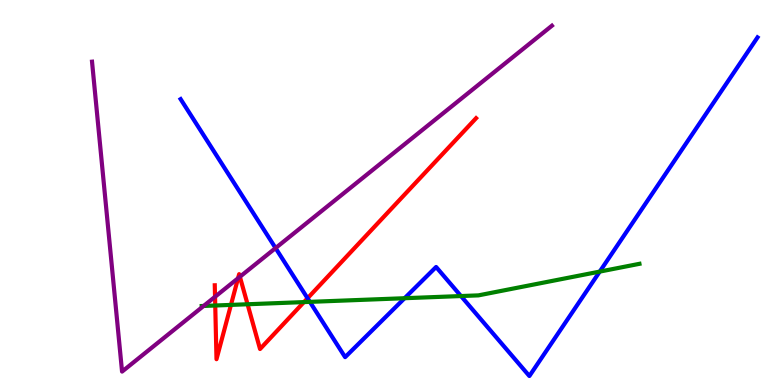[{'lines': ['blue', 'red'], 'intersections': [{'x': 3.97, 'y': 2.25}]}, {'lines': ['green', 'red'], 'intersections': [{'x': 2.78, 'y': 2.06}, {'x': 2.98, 'y': 2.08}, {'x': 3.19, 'y': 2.1}, {'x': 3.92, 'y': 2.15}]}, {'lines': ['purple', 'red'], 'intersections': [{'x': 2.77, 'y': 2.29}, {'x': 3.07, 'y': 2.77}, {'x': 3.1, 'y': 2.81}]}, {'lines': ['blue', 'green'], 'intersections': [{'x': 4.0, 'y': 2.16}, {'x': 5.22, 'y': 2.25}, {'x': 5.95, 'y': 2.31}, {'x': 7.74, 'y': 2.95}]}, {'lines': ['blue', 'purple'], 'intersections': [{'x': 3.56, 'y': 3.56}]}, {'lines': ['green', 'purple'], 'intersections': [{'x': 2.63, 'y': 2.05}]}]